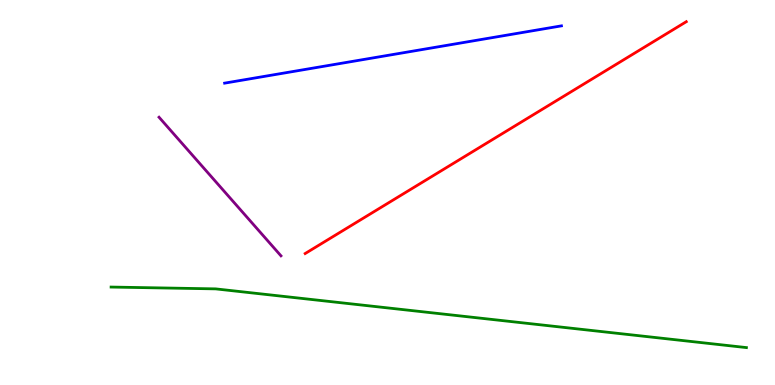[{'lines': ['blue', 'red'], 'intersections': []}, {'lines': ['green', 'red'], 'intersections': []}, {'lines': ['purple', 'red'], 'intersections': []}, {'lines': ['blue', 'green'], 'intersections': []}, {'lines': ['blue', 'purple'], 'intersections': []}, {'lines': ['green', 'purple'], 'intersections': []}]